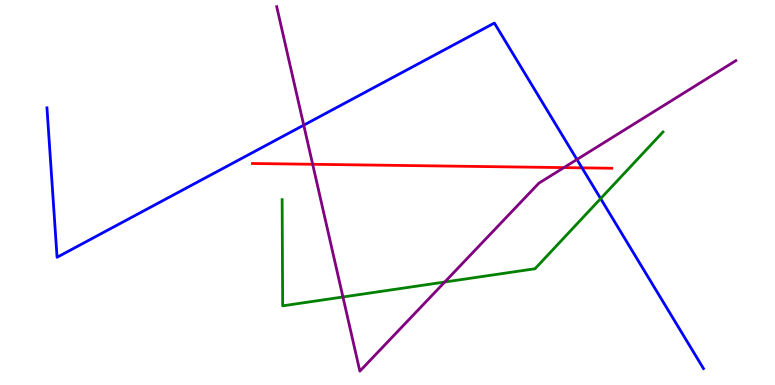[{'lines': ['blue', 'red'], 'intersections': [{'x': 7.51, 'y': 5.64}]}, {'lines': ['green', 'red'], 'intersections': []}, {'lines': ['purple', 'red'], 'intersections': [{'x': 4.03, 'y': 5.73}, {'x': 7.28, 'y': 5.65}]}, {'lines': ['blue', 'green'], 'intersections': [{'x': 7.75, 'y': 4.84}]}, {'lines': ['blue', 'purple'], 'intersections': [{'x': 3.92, 'y': 6.75}, {'x': 7.44, 'y': 5.86}]}, {'lines': ['green', 'purple'], 'intersections': [{'x': 4.42, 'y': 2.29}, {'x': 5.74, 'y': 2.67}]}]